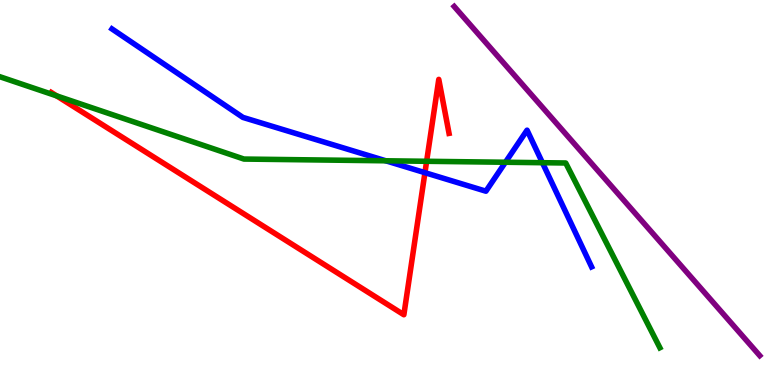[{'lines': ['blue', 'red'], 'intersections': [{'x': 5.48, 'y': 5.51}]}, {'lines': ['green', 'red'], 'intersections': [{'x': 0.731, 'y': 7.51}, {'x': 5.5, 'y': 5.81}]}, {'lines': ['purple', 'red'], 'intersections': []}, {'lines': ['blue', 'green'], 'intersections': [{'x': 4.98, 'y': 5.82}, {'x': 6.52, 'y': 5.79}, {'x': 7.0, 'y': 5.77}]}, {'lines': ['blue', 'purple'], 'intersections': []}, {'lines': ['green', 'purple'], 'intersections': []}]